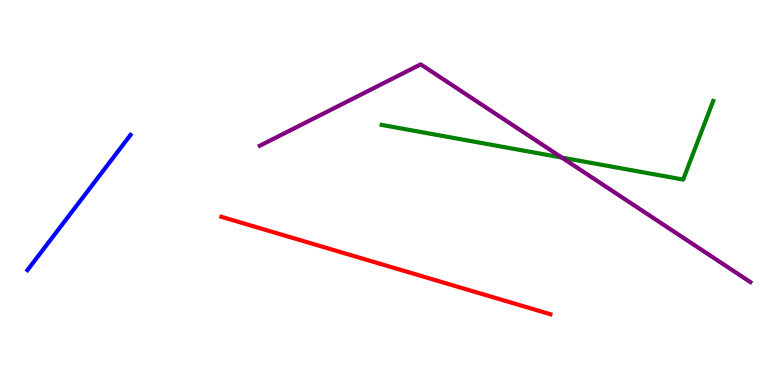[{'lines': ['blue', 'red'], 'intersections': []}, {'lines': ['green', 'red'], 'intersections': []}, {'lines': ['purple', 'red'], 'intersections': []}, {'lines': ['blue', 'green'], 'intersections': []}, {'lines': ['blue', 'purple'], 'intersections': []}, {'lines': ['green', 'purple'], 'intersections': [{'x': 7.25, 'y': 5.91}]}]